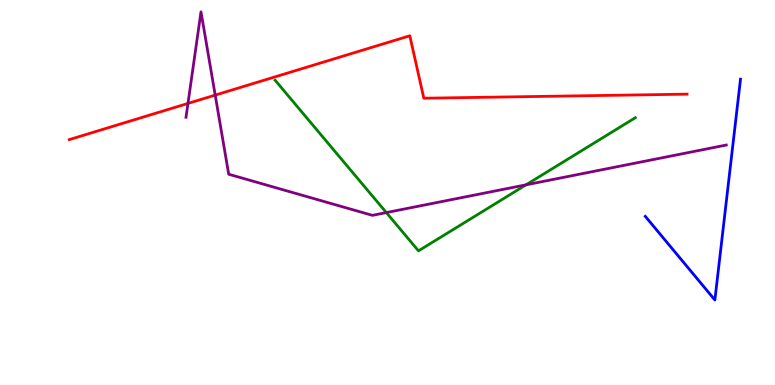[{'lines': ['blue', 'red'], 'intersections': []}, {'lines': ['green', 'red'], 'intersections': []}, {'lines': ['purple', 'red'], 'intersections': [{'x': 2.43, 'y': 7.31}, {'x': 2.78, 'y': 7.53}]}, {'lines': ['blue', 'green'], 'intersections': []}, {'lines': ['blue', 'purple'], 'intersections': []}, {'lines': ['green', 'purple'], 'intersections': [{'x': 4.98, 'y': 4.48}, {'x': 6.79, 'y': 5.2}]}]